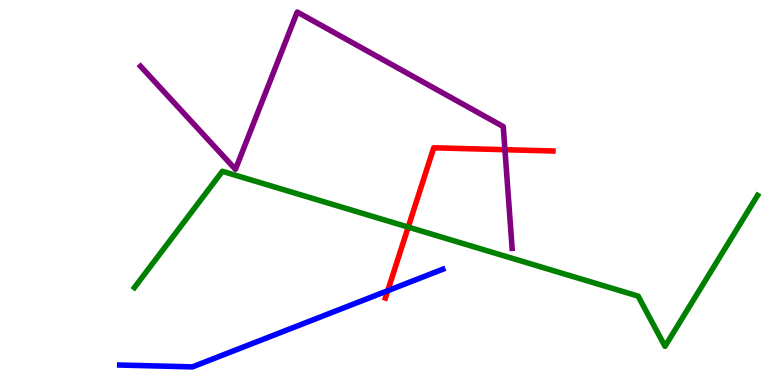[{'lines': ['blue', 'red'], 'intersections': [{'x': 5.0, 'y': 2.45}]}, {'lines': ['green', 'red'], 'intersections': [{'x': 5.27, 'y': 4.1}]}, {'lines': ['purple', 'red'], 'intersections': [{'x': 6.52, 'y': 6.11}]}, {'lines': ['blue', 'green'], 'intersections': []}, {'lines': ['blue', 'purple'], 'intersections': []}, {'lines': ['green', 'purple'], 'intersections': []}]